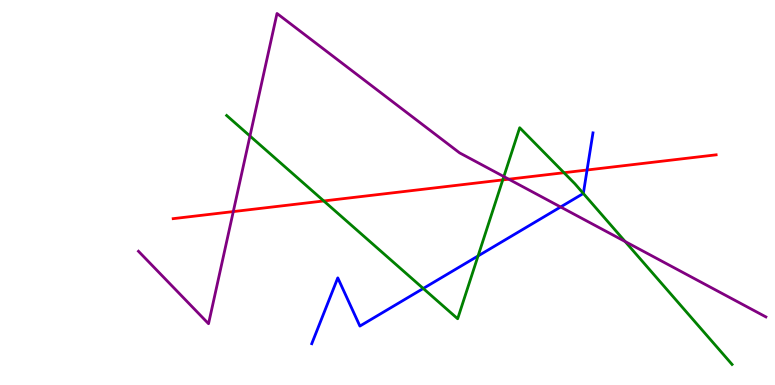[{'lines': ['blue', 'red'], 'intersections': [{'x': 7.58, 'y': 5.58}]}, {'lines': ['green', 'red'], 'intersections': [{'x': 4.18, 'y': 4.78}, {'x': 6.49, 'y': 5.33}, {'x': 7.28, 'y': 5.51}]}, {'lines': ['purple', 'red'], 'intersections': [{'x': 3.01, 'y': 4.5}, {'x': 6.56, 'y': 5.35}]}, {'lines': ['blue', 'green'], 'intersections': [{'x': 5.46, 'y': 2.51}, {'x': 6.17, 'y': 3.35}, {'x': 7.53, 'y': 4.97}]}, {'lines': ['blue', 'purple'], 'intersections': [{'x': 7.23, 'y': 4.62}]}, {'lines': ['green', 'purple'], 'intersections': [{'x': 3.23, 'y': 6.47}, {'x': 6.5, 'y': 5.41}, {'x': 8.07, 'y': 3.73}]}]